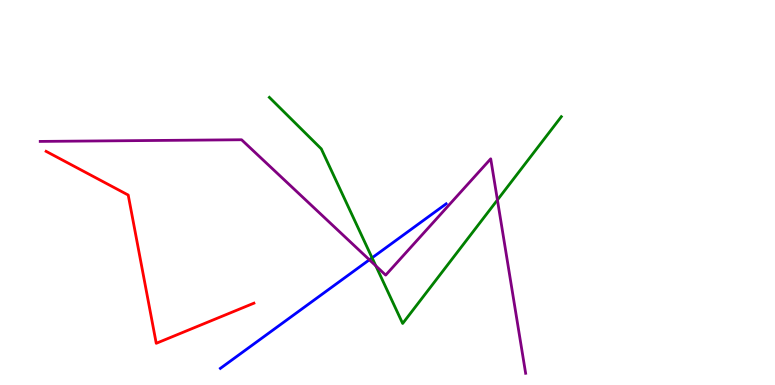[{'lines': ['blue', 'red'], 'intersections': []}, {'lines': ['green', 'red'], 'intersections': []}, {'lines': ['purple', 'red'], 'intersections': []}, {'lines': ['blue', 'green'], 'intersections': [{'x': 4.8, 'y': 3.3}]}, {'lines': ['blue', 'purple'], 'intersections': [{'x': 4.77, 'y': 3.25}]}, {'lines': ['green', 'purple'], 'intersections': [{'x': 4.85, 'y': 3.1}, {'x': 6.42, 'y': 4.81}]}]